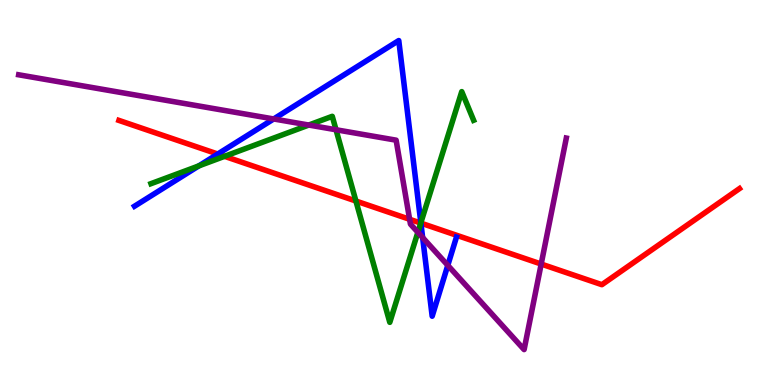[{'lines': ['blue', 'red'], 'intersections': [{'x': 2.81, 'y': 6.0}, {'x': 5.43, 'y': 4.2}]}, {'lines': ['green', 'red'], 'intersections': [{'x': 2.9, 'y': 5.94}, {'x': 4.59, 'y': 4.78}, {'x': 5.43, 'y': 4.21}]}, {'lines': ['purple', 'red'], 'intersections': [{'x': 5.29, 'y': 4.3}, {'x': 6.98, 'y': 3.14}]}, {'lines': ['blue', 'green'], 'intersections': [{'x': 2.57, 'y': 5.69}, {'x': 5.43, 'y': 4.21}]}, {'lines': ['blue', 'purple'], 'intersections': [{'x': 3.53, 'y': 6.91}, {'x': 5.45, 'y': 3.83}, {'x': 5.78, 'y': 3.11}]}, {'lines': ['green', 'purple'], 'intersections': [{'x': 3.98, 'y': 6.75}, {'x': 4.34, 'y': 6.63}, {'x': 5.39, 'y': 3.97}]}]